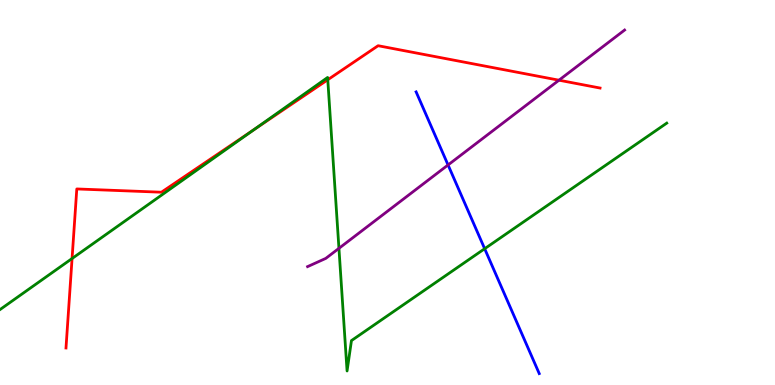[{'lines': ['blue', 'red'], 'intersections': []}, {'lines': ['green', 'red'], 'intersections': [{'x': 0.93, 'y': 3.29}, {'x': 3.28, 'y': 6.63}, {'x': 4.23, 'y': 7.93}]}, {'lines': ['purple', 'red'], 'intersections': [{'x': 7.21, 'y': 7.92}]}, {'lines': ['blue', 'green'], 'intersections': [{'x': 6.25, 'y': 3.54}]}, {'lines': ['blue', 'purple'], 'intersections': [{'x': 5.78, 'y': 5.72}]}, {'lines': ['green', 'purple'], 'intersections': [{'x': 4.37, 'y': 3.55}]}]